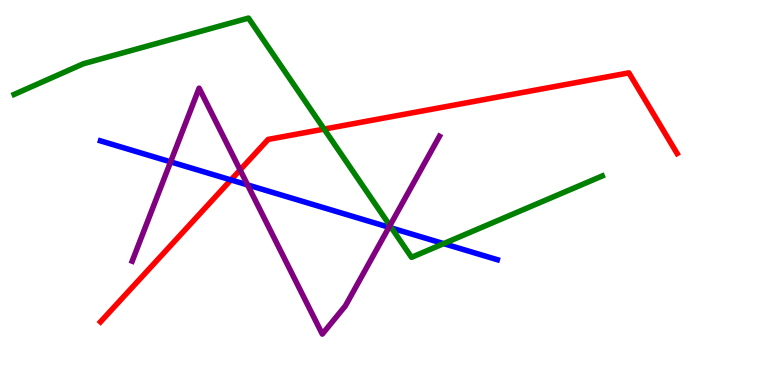[{'lines': ['blue', 'red'], 'intersections': [{'x': 2.98, 'y': 5.33}]}, {'lines': ['green', 'red'], 'intersections': [{'x': 4.18, 'y': 6.65}]}, {'lines': ['purple', 'red'], 'intersections': [{'x': 3.1, 'y': 5.59}]}, {'lines': ['blue', 'green'], 'intersections': [{'x': 5.05, 'y': 4.08}, {'x': 5.72, 'y': 3.67}]}, {'lines': ['blue', 'purple'], 'intersections': [{'x': 2.2, 'y': 5.8}, {'x': 3.19, 'y': 5.2}, {'x': 5.02, 'y': 4.1}]}, {'lines': ['green', 'purple'], 'intersections': [{'x': 5.03, 'y': 4.14}]}]